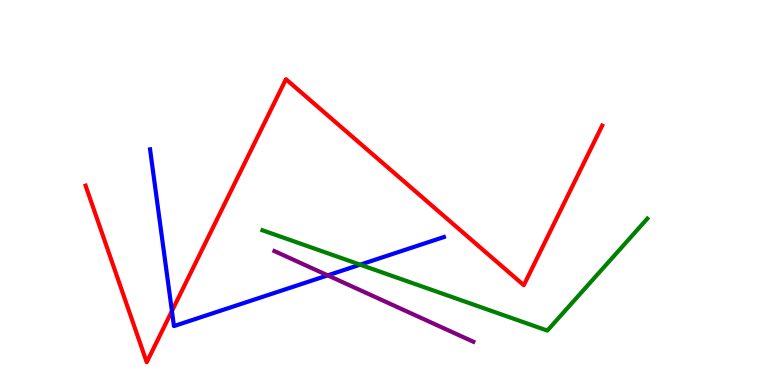[{'lines': ['blue', 'red'], 'intersections': [{'x': 2.22, 'y': 1.92}]}, {'lines': ['green', 'red'], 'intersections': []}, {'lines': ['purple', 'red'], 'intersections': []}, {'lines': ['blue', 'green'], 'intersections': [{'x': 4.65, 'y': 3.13}]}, {'lines': ['blue', 'purple'], 'intersections': [{'x': 4.23, 'y': 2.85}]}, {'lines': ['green', 'purple'], 'intersections': []}]